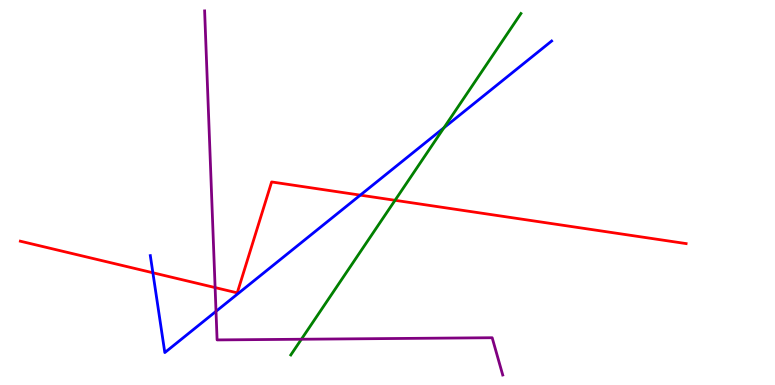[{'lines': ['blue', 'red'], 'intersections': [{'x': 1.97, 'y': 2.92}, {'x': 4.65, 'y': 4.93}]}, {'lines': ['green', 'red'], 'intersections': [{'x': 5.1, 'y': 4.8}]}, {'lines': ['purple', 'red'], 'intersections': [{'x': 2.78, 'y': 2.53}]}, {'lines': ['blue', 'green'], 'intersections': [{'x': 5.73, 'y': 6.68}]}, {'lines': ['blue', 'purple'], 'intersections': [{'x': 2.79, 'y': 1.91}]}, {'lines': ['green', 'purple'], 'intersections': [{'x': 3.89, 'y': 1.19}]}]